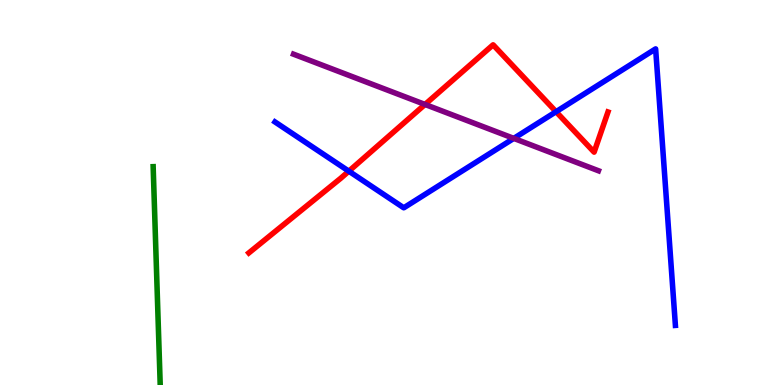[{'lines': ['blue', 'red'], 'intersections': [{'x': 4.5, 'y': 5.55}, {'x': 7.18, 'y': 7.1}]}, {'lines': ['green', 'red'], 'intersections': []}, {'lines': ['purple', 'red'], 'intersections': [{'x': 5.48, 'y': 7.29}]}, {'lines': ['blue', 'green'], 'intersections': []}, {'lines': ['blue', 'purple'], 'intersections': [{'x': 6.63, 'y': 6.41}]}, {'lines': ['green', 'purple'], 'intersections': []}]